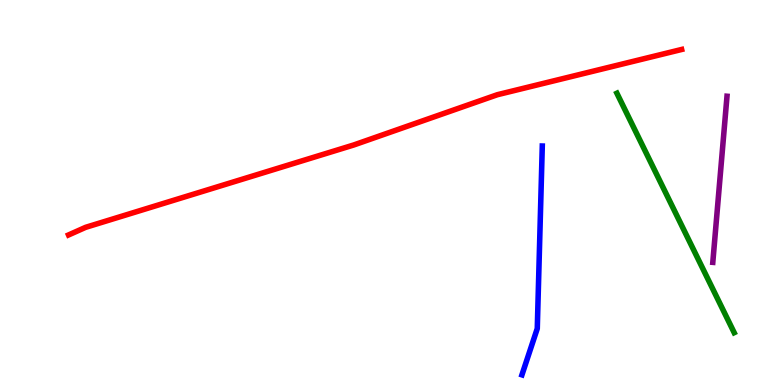[{'lines': ['blue', 'red'], 'intersections': []}, {'lines': ['green', 'red'], 'intersections': []}, {'lines': ['purple', 'red'], 'intersections': []}, {'lines': ['blue', 'green'], 'intersections': []}, {'lines': ['blue', 'purple'], 'intersections': []}, {'lines': ['green', 'purple'], 'intersections': []}]